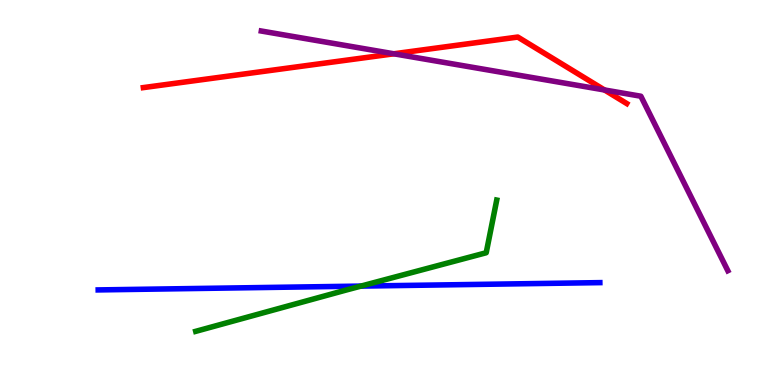[{'lines': ['blue', 'red'], 'intersections': []}, {'lines': ['green', 'red'], 'intersections': []}, {'lines': ['purple', 'red'], 'intersections': [{'x': 5.08, 'y': 8.6}, {'x': 7.8, 'y': 7.66}]}, {'lines': ['blue', 'green'], 'intersections': [{'x': 4.66, 'y': 2.57}]}, {'lines': ['blue', 'purple'], 'intersections': []}, {'lines': ['green', 'purple'], 'intersections': []}]